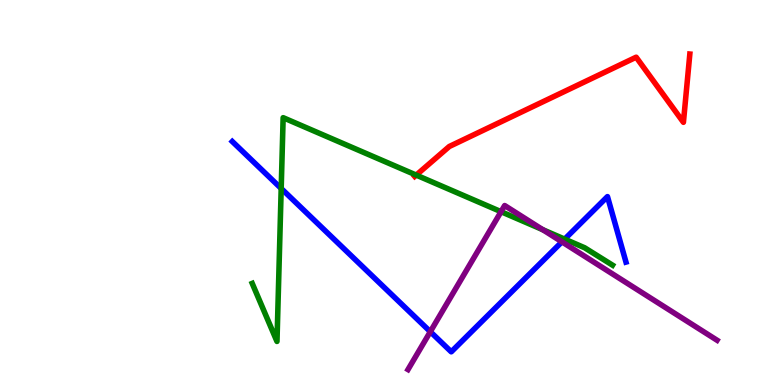[{'lines': ['blue', 'red'], 'intersections': []}, {'lines': ['green', 'red'], 'intersections': [{'x': 5.37, 'y': 5.45}]}, {'lines': ['purple', 'red'], 'intersections': []}, {'lines': ['blue', 'green'], 'intersections': [{'x': 3.63, 'y': 5.1}, {'x': 7.29, 'y': 3.79}]}, {'lines': ['blue', 'purple'], 'intersections': [{'x': 5.55, 'y': 1.38}, {'x': 7.25, 'y': 3.72}]}, {'lines': ['green', 'purple'], 'intersections': [{'x': 6.47, 'y': 4.5}, {'x': 7.0, 'y': 4.03}]}]